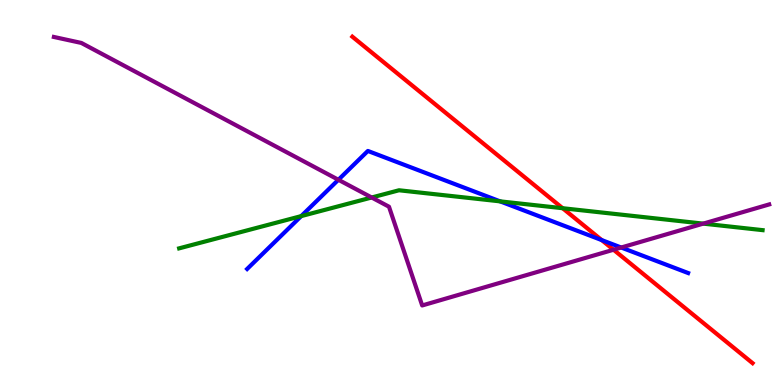[{'lines': ['blue', 'red'], 'intersections': [{'x': 7.76, 'y': 3.76}]}, {'lines': ['green', 'red'], 'intersections': [{'x': 7.26, 'y': 4.59}]}, {'lines': ['purple', 'red'], 'intersections': [{'x': 7.92, 'y': 3.51}]}, {'lines': ['blue', 'green'], 'intersections': [{'x': 3.89, 'y': 4.39}, {'x': 6.45, 'y': 4.77}]}, {'lines': ['blue', 'purple'], 'intersections': [{'x': 4.37, 'y': 5.33}, {'x': 8.02, 'y': 3.57}]}, {'lines': ['green', 'purple'], 'intersections': [{'x': 4.8, 'y': 4.87}, {'x': 9.07, 'y': 4.19}]}]